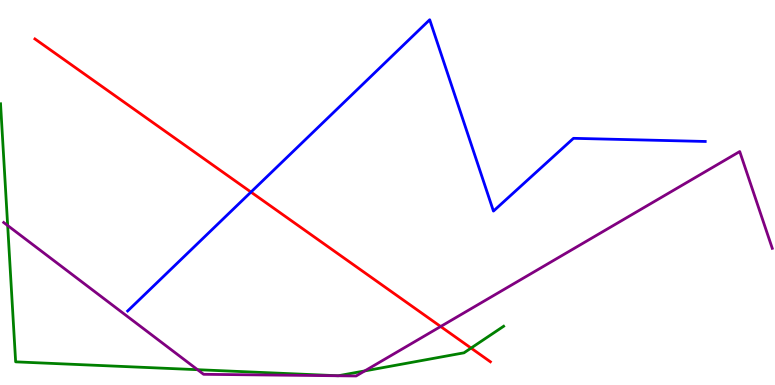[{'lines': ['blue', 'red'], 'intersections': [{'x': 3.24, 'y': 5.01}]}, {'lines': ['green', 'red'], 'intersections': [{'x': 6.08, 'y': 0.959}]}, {'lines': ['purple', 'red'], 'intersections': [{'x': 5.69, 'y': 1.52}]}, {'lines': ['blue', 'green'], 'intersections': []}, {'lines': ['blue', 'purple'], 'intersections': []}, {'lines': ['green', 'purple'], 'intersections': [{'x': 0.099, 'y': 4.14}, {'x': 2.55, 'y': 0.398}, {'x': 4.71, 'y': 0.366}]}]